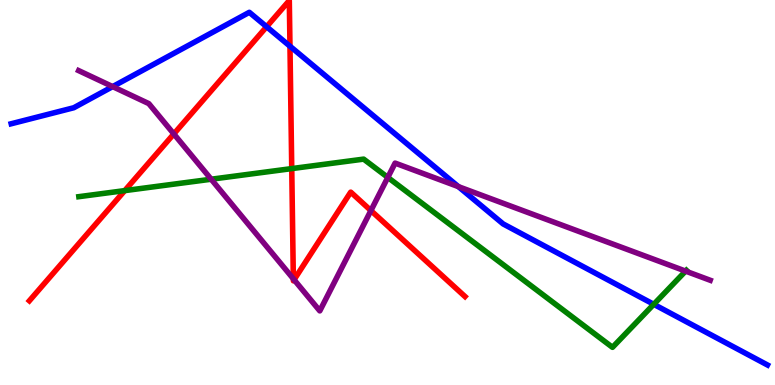[{'lines': ['blue', 'red'], 'intersections': [{'x': 3.44, 'y': 9.31}, {'x': 3.74, 'y': 8.8}]}, {'lines': ['green', 'red'], 'intersections': [{'x': 1.61, 'y': 5.05}, {'x': 3.76, 'y': 5.62}]}, {'lines': ['purple', 'red'], 'intersections': [{'x': 2.24, 'y': 6.52}, {'x': 3.79, 'y': 2.76}, {'x': 3.79, 'y': 2.73}, {'x': 4.79, 'y': 4.53}]}, {'lines': ['blue', 'green'], 'intersections': [{'x': 8.44, 'y': 2.1}]}, {'lines': ['blue', 'purple'], 'intersections': [{'x': 1.45, 'y': 7.75}, {'x': 5.91, 'y': 5.15}]}, {'lines': ['green', 'purple'], 'intersections': [{'x': 2.72, 'y': 5.34}, {'x': 5.0, 'y': 5.39}, {'x': 8.85, 'y': 2.96}]}]